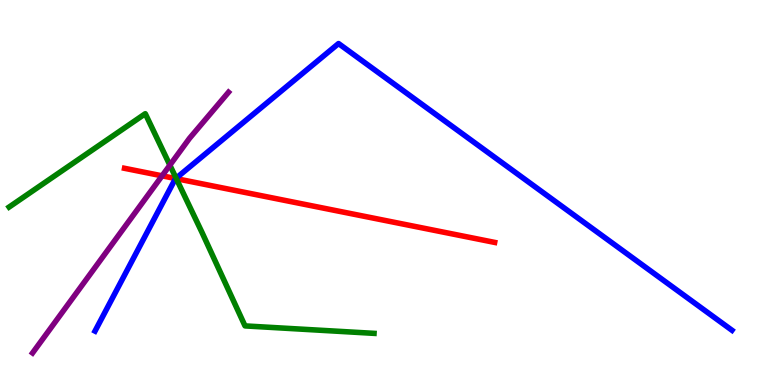[{'lines': ['blue', 'red'], 'intersections': [{'x': 2.27, 'y': 5.36}]}, {'lines': ['green', 'red'], 'intersections': [{'x': 2.28, 'y': 5.36}]}, {'lines': ['purple', 'red'], 'intersections': [{'x': 2.09, 'y': 5.43}]}, {'lines': ['blue', 'green'], 'intersections': [{'x': 2.27, 'y': 5.37}]}, {'lines': ['blue', 'purple'], 'intersections': []}, {'lines': ['green', 'purple'], 'intersections': [{'x': 2.19, 'y': 5.71}]}]